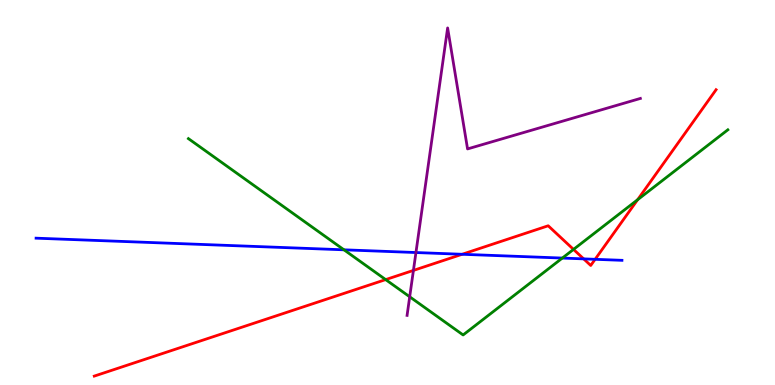[{'lines': ['blue', 'red'], 'intersections': [{'x': 5.96, 'y': 3.4}, {'x': 7.53, 'y': 3.28}, {'x': 7.68, 'y': 3.26}]}, {'lines': ['green', 'red'], 'intersections': [{'x': 4.98, 'y': 2.74}, {'x': 7.4, 'y': 3.52}, {'x': 8.23, 'y': 4.81}]}, {'lines': ['purple', 'red'], 'intersections': [{'x': 5.33, 'y': 2.98}]}, {'lines': ['blue', 'green'], 'intersections': [{'x': 4.44, 'y': 3.51}, {'x': 7.26, 'y': 3.3}]}, {'lines': ['blue', 'purple'], 'intersections': [{'x': 5.37, 'y': 3.44}]}, {'lines': ['green', 'purple'], 'intersections': [{'x': 5.29, 'y': 2.29}]}]